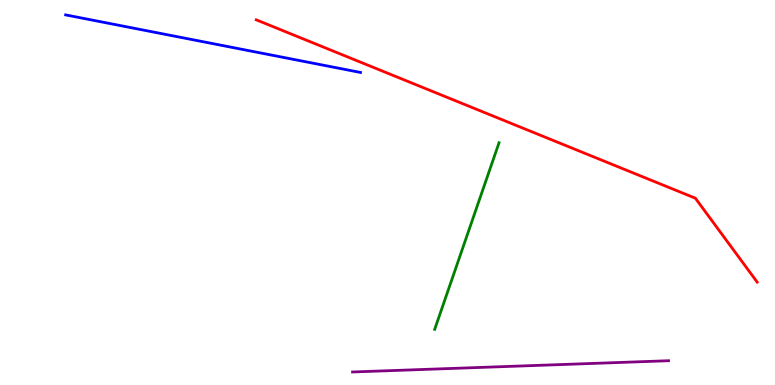[{'lines': ['blue', 'red'], 'intersections': []}, {'lines': ['green', 'red'], 'intersections': []}, {'lines': ['purple', 'red'], 'intersections': []}, {'lines': ['blue', 'green'], 'intersections': []}, {'lines': ['blue', 'purple'], 'intersections': []}, {'lines': ['green', 'purple'], 'intersections': []}]